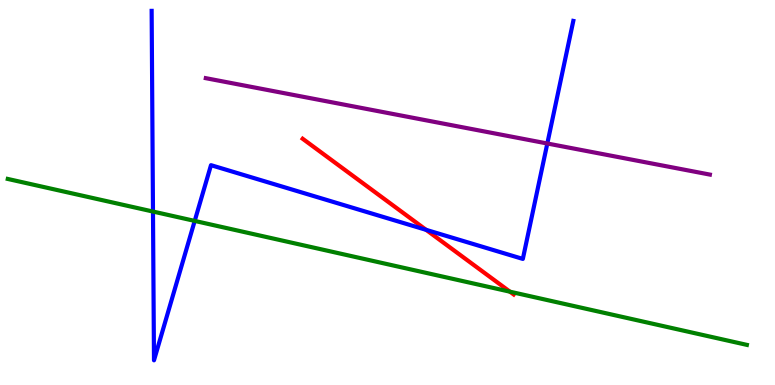[{'lines': ['blue', 'red'], 'intersections': [{'x': 5.5, 'y': 4.03}]}, {'lines': ['green', 'red'], 'intersections': [{'x': 6.58, 'y': 2.42}]}, {'lines': ['purple', 'red'], 'intersections': []}, {'lines': ['blue', 'green'], 'intersections': [{'x': 1.97, 'y': 4.51}, {'x': 2.51, 'y': 4.26}]}, {'lines': ['blue', 'purple'], 'intersections': [{'x': 7.06, 'y': 6.27}]}, {'lines': ['green', 'purple'], 'intersections': []}]